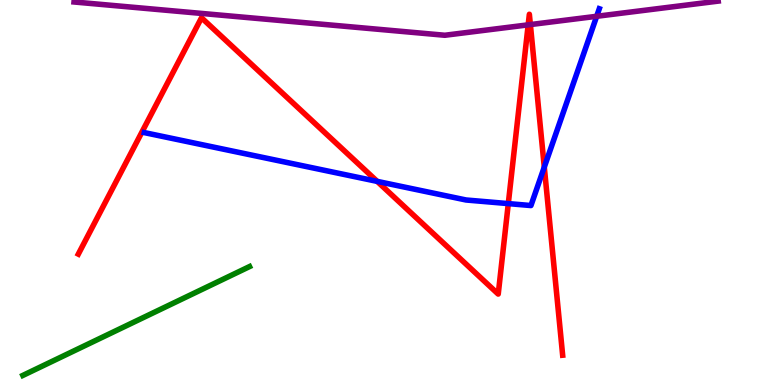[{'lines': ['blue', 'red'], 'intersections': [{'x': 4.87, 'y': 5.29}, {'x': 6.56, 'y': 4.71}, {'x': 7.02, 'y': 5.66}]}, {'lines': ['green', 'red'], 'intersections': []}, {'lines': ['purple', 'red'], 'intersections': [{'x': 6.82, 'y': 9.35}, {'x': 6.84, 'y': 9.36}]}, {'lines': ['blue', 'green'], 'intersections': []}, {'lines': ['blue', 'purple'], 'intersections': [{'x': 7.7, 'y': 9.58}]}, {'lines': ['green', 'purple'], 'intersections': []}]